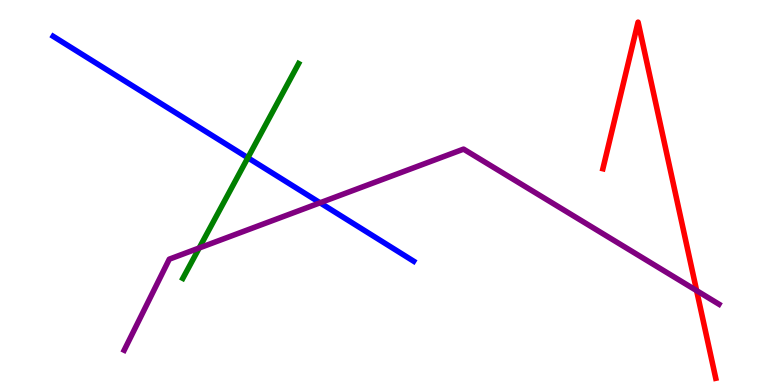[{'lines': ['blue', 'red'], 'intersections': []}, {'lines': ['green', 'red'], 'intersections': []}, {'lines': ['purple', 'red'], 'intersections': [{'x': 8.99, 'y': 2.45}]}, {'lines': ['blue', 'green'], 'intersections': [{'x': 3.2, 'y': 5.9}]}, {'lines': ['blue', 'purple'], 'intersections': [{'x': 4.13, 'y': 4.73}]}, {'lines': ['green', 'purple'], 'intersections': [{'x': 2.57, 'y': 3.56}]}]